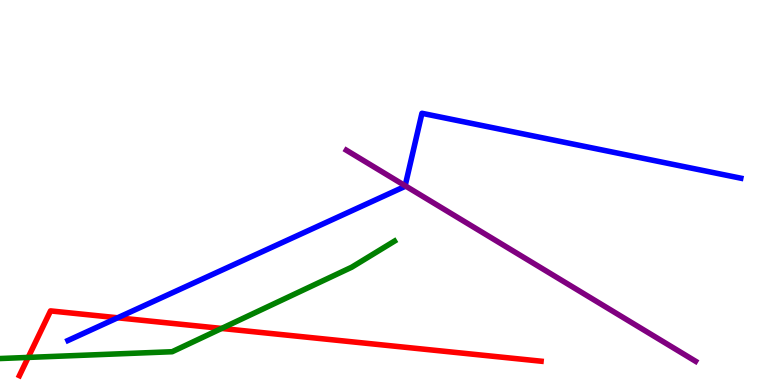[{'lines': ['blue', 'red'], 'intersections': [{'x': 1.52, 'y': 1.75}]}, {'lines': ['green', 'red'], 'intersections': [{'x': 0.364, 'y': 0.716}, {'x': 2.86, 'y': 1.47}]}, {'lines': ['purple', 'red'], 'intersections': []}, {'lines': ['blue', 'green'], 'intersections': []}, {'lines': ['blue', 'purple'], 'intersections': [{'x': 5.23, 'y': 5.18}]}, {'lines': ['green', 'purple'], 'intersections': []}]